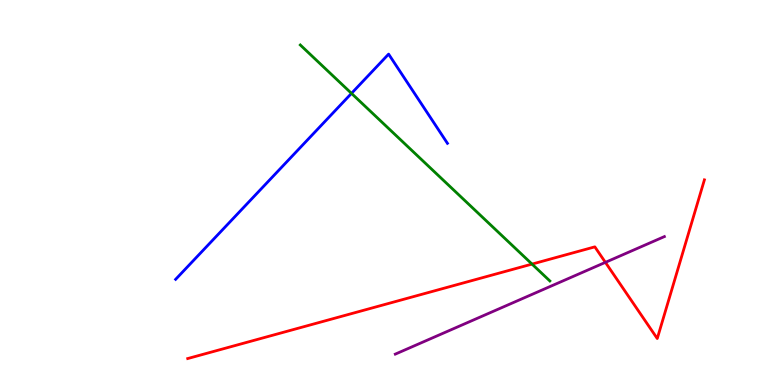[{'lines': ['blue', 'red'], 'intersections': []}, {'lines': ['green', 'red'], 'intersections': [{'x': 6.86, 'y': 3.14}]}, {'lines': ['purple', 'red'], 'intersections': [{'x': 7.81, 'y': 3.19}]}, {'lines': ['blue', 'green'], 'intersections': [{'x': 4.54, 'y': 7.57}]}, {'lines': ['blue', 'purple'], 'intersections': []}, {'lines': ['green', 'purple'], 'intersections': []}]